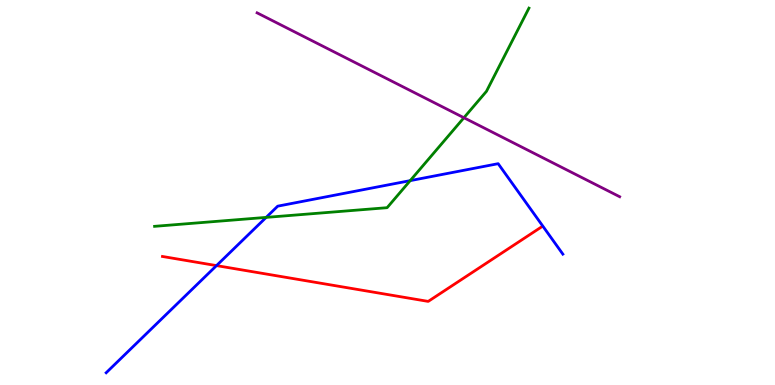[{'lines': ['blue', 'red'], 'intersections': [{'x': 2.79, 'y': 3.1}]}, {'lines': ['green', 'red'], 'intersections': []}, {'lines': ['purple', 'red'], 'intersections': []}, {'lines': ['blue', 'green'], 'intersections': [{'x': 3.43, 'y': 4.35}, {'x': 5.29, 'y': 5.31}]}, {'lines': ['blue', 'purple'], 'intersections': []}, {'lines': ['green', 'purple'], 'intersections': [{'x': 5.99, 'y': 6.94}]}]